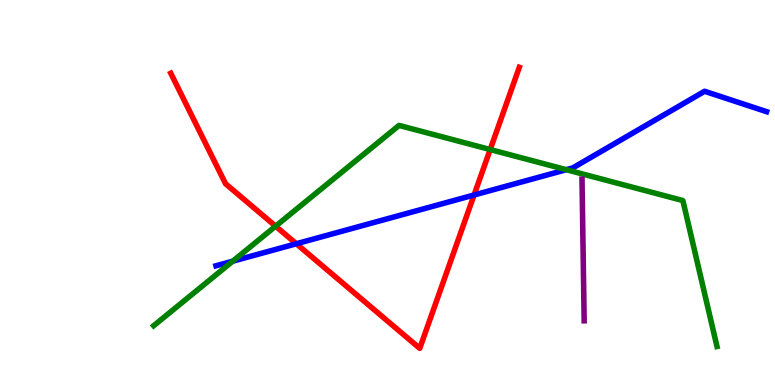[{'lines': ['blue', 'red'], 'intersections': [{'x': 3.82, 'y': 3.67}, {'x': 6.12, 'y': 4.94}]}, {'lines': ['green', 'red'], 'intersections': [{'x': 3.56, 'y': 4.12}, {'x': 6.32, 'y': 6.12}]}, {'lines': ['purple', 'red'], 'intersections': []}, {'lines': ['blue', 'green'], 'intersections': [{'x': 3.0, 'y': 3.22}, {'x': 7.31, 'y': 5.59}]}, {'lines': ['blue', 'purple'], 'intersections': []}, {'lines': ['green', 'purple'], 'intersections': []}]